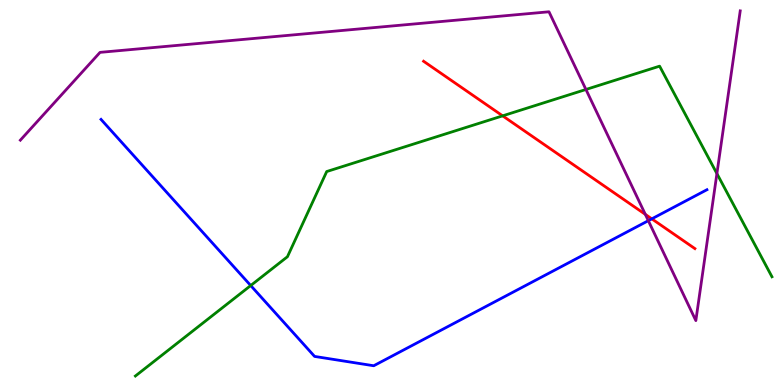[{'lines': ['blue', 'red'], 'intersections': [{'x': 8.41, 'y': 4.32}]}, {'lines': ['green', 'red'], 'intersections': [{'x': 6.49, 'y': 6.99}]}, {'lines': ['purple', 'red'], 'intersections': [{'x': 8.33, 'y': 4.43}]}, {'lines': ['blue', 'green'], 'intersections': [{'x': 3.24, 'y': 2.58}]}, {'lines': ['blue', 'purple'], 'intersections': [{'x': 8.37, 'y': 4.27}]}, {'lines': ['green', 'purple'], 'intersections': [{'x': 7.56, 'y': 7.68}, {'x': 9.25, 'y': 5.49}]}]